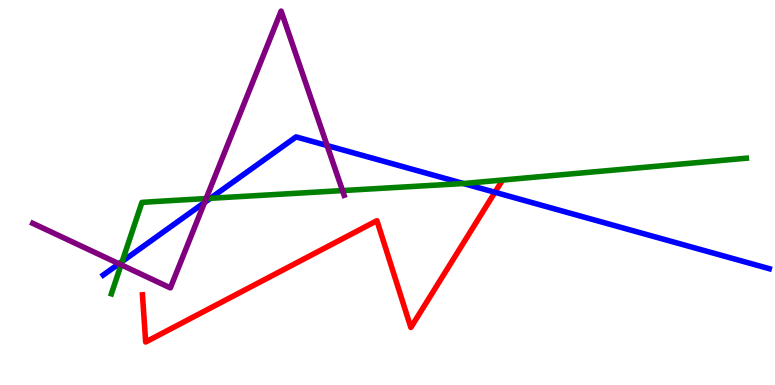[{'lines': ['blue', 'red'], 'intersections': [{'x': 6.39, 'y': 5.01}]}, {'lines': ['green', 'red'], 'intersections': []}, {'lines': ['purple', 'red'], 'intersections': []}, {'lines': ['blue', 'green'], 'intersections': [{'x': 1.58, 'y': 3.21}, {'x': 2.71, 'y': 4.85}, {'x': 5.98, 'y': 5.23}]}, {'lines': ['blue', 'purple'], 'intersections': [{'x': 1.53, 'y': 3.15}, {'x': 2.64, 'y': 4.74}, {'x': 4.22, 'y': 6.22}]}, {'lines': ['green', 'purple'], 'intersections': [{'x': 1.56, 'y': 3.12}, {'x': 2.66, 'y': 4.84}, {'x': 4.42, 'y': 5.05}]}]